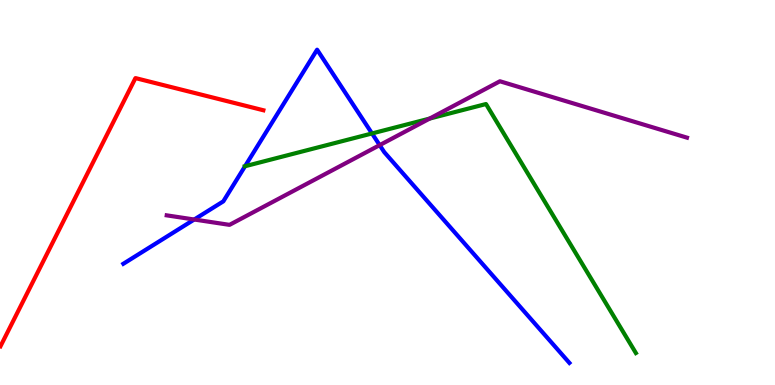[{'lines': ['blue', 'red'], 'intersections': []}, {'lines': ['green', 'red'], 'intersections': []}, {'lines': ['purple', 'red'], 'intersections': []}, {'lines': ['blue', 'green'], 'intersections': [{'x': 3.16, 'y': 5.68}, {'x': 4.8, 'y': 6.53}]}, {'lines': ['blue', 'purple'], 'intersections': [{'x': 2.51, 'y': 4.3}, {'x': 4.9, 'y': 6.23}]}, {'lines': ['green', 'purple'], 'intersections': [{'x': 5.54, 'y': 6.92}]}]